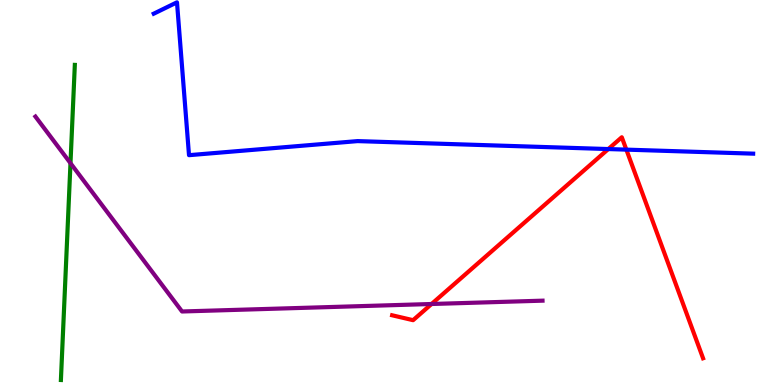[{'lines': ['blue', 'red'], 'intersections': [{'x': 7.85, 'y': 6.13}, {'x': 8.08, 'y': 6.11}]}, {'lines': ['green', 'red'], 'intersections': []}, {'lines': ['purple', 'red'], 'intersections': [{'x': 5.57, 'y': 2.1}]}, {'lines': ['blue', 'green'], 'intersections': []}, {'lines': ['blue', 'purple'], 'intersections': []}, {'lines': ['green', 'purple'], 'intersections': [{'x': 0.909, 'y': 5.76}]}]